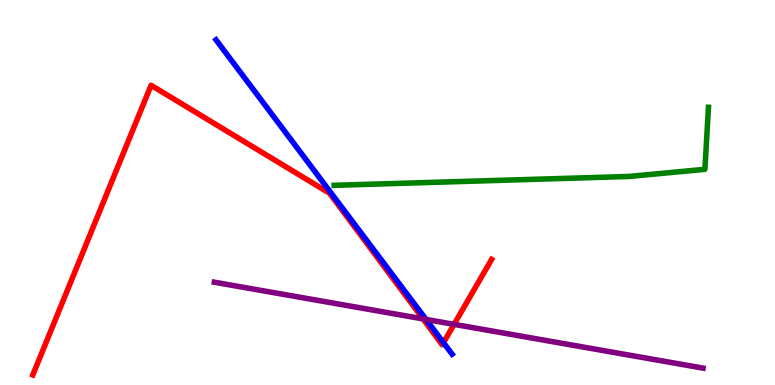[{'lines': ['blue', 'red'], 'intersections': [{'x': 5.72, 'y': 1.1}]}, {'lines': ['green', 'red'], 'intersections': []}, {'lines': ['purple', 'red'], 'intersections': [{'x': 5.46, 'y': 1.72}, {'x': 5.86, 'y': 1.58}]}, {'lines': ['blue', 'green'], 'intersections': []}, {'lines': ['blue', 'purple'], 'intersections': [{'x': 5.5, 'y': 1.7}]}, {'lines': ['green', 'purple'], 'intersections': []}]